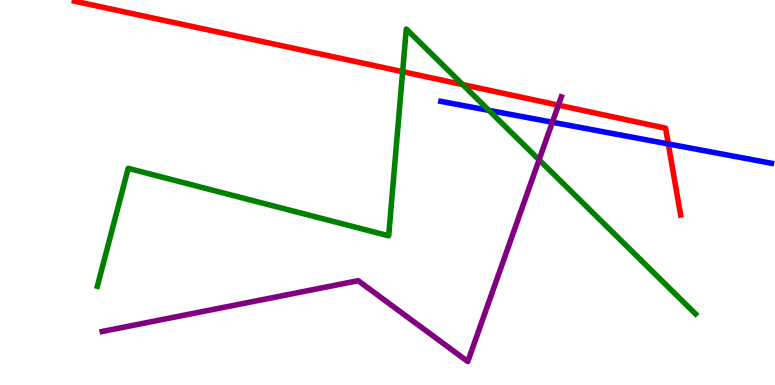[{'lines': ['blue', 'red'], 'intersections': [{'x': 8.62, 'y': 6.26}]}, {'lines': ['green', 'red'], 'intersections': [{'x': 5.2, 'y': 8.14}, {'x': 5.97, 'y': 7.8}]}, {'lines': ['purple', 'red'], 'intersections': [{'x': 7.21, 'y': 7.27}]}, {'lines': ['blue', 'green'], 'intersections': [{'x': 6.31, 'y': 7.13}]}, {'lines': ['blue', 'purple'], 'intersections': [{'x': 7.13, 'y': 6.82}]}, {'lines': ['green', 'purple'], 'intersections': [{'x': 6.96, 'y': 5.85}]}]